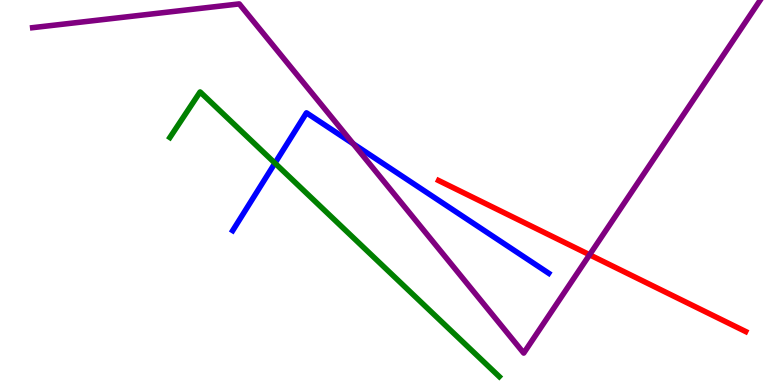[{'lines': ['blue', 'red'], 'intersections': []}, {'lines': ['green', 'red'], 'intersections': []}, {'lines': ['purple', 'red'], 'intersections': [{'x': 7.61, 'y': 3.38}]}, {'lines': ['blue', 'green'], 'intersections': [{'x': 3.55, 'y': 5.76}]}, {'lines': ['blue', 'purple'], 'intersections': [{'x': 4.56, 'y': 6.26}]}, {'lines': ['green', 'purple'], 'intersections': []}]